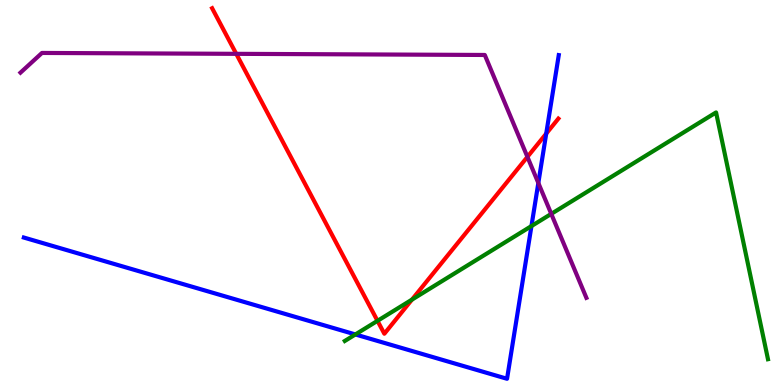[{'lines': ['blue', 'red'], 'intersections': [{'x': 7.05, 'y': 6.53}]}, {'lines': ['green', 'red'], 'intersections': [{'x': 4.87, 'y': 1.67}, {'x': 5.32, 'y': 2.22}]}, {'lines': ['purple', 'red'], 'intersections': [{'x': 3.05, 'y': 8.6}, {'x': 6.81, 'y': 5.93}]}, {'lines': ['blue', 'green'], 'intersections': [{'x': 4.59, 'y': 1.31}, {'x': 6.86, 'y': 4.13}]}, {'lines': ['blue', 'purple'], 'intersections': [{'x': 6.95, 'y': 5.25}]}, {'lines': ['green', 'purple'], 'intersections': [{'x': 7.11, 'y': 4.44}]}]